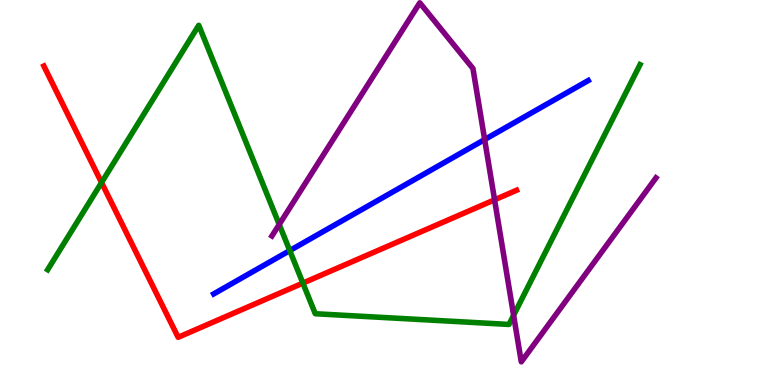[{'lines': ['blue', 'red'], 'intersections': []}, {'lines': ['green', 'red'], 'intersections': [{'x': 1.31, 'y': 5.26}, {'x': 3.91, 'y': 2.65}]}, {'lines': ['purple', 'red'], 'intersections': [{'x': 6.38, 'y': 4.81}]}, {'lines': ['blue', 'green'], 'intersections': [{'x': 3.74, 'y': 3.49}]}, {'lines': ['blue', 'purple'], 'intersections': [{'x': 6.25, 'y': 6.38}]}, {'lines': ['green', 'purple'], 'intersections': [{'x': 3.6, 'y': 4.17}, {'x': 6.63, 'y': 1.81}]}]